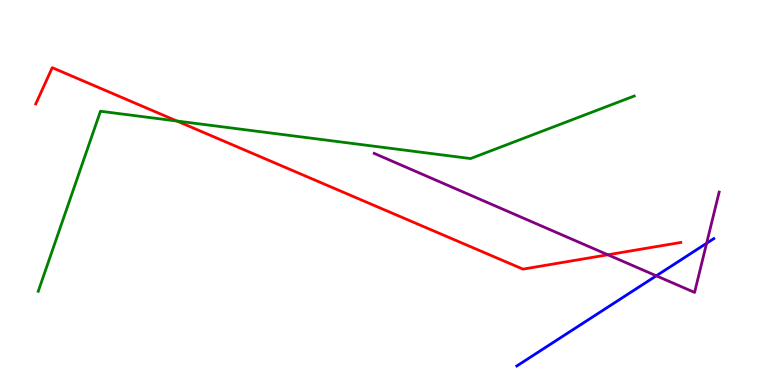[{'lines': ['blue', 'red'], 'intersections': []}, {'lines': ['green', 'red'], 'intersections': [{'x': 2.28, 'y': 6.86}]}, {'lines': ['purple', 'red'], 'intersections': [{'x': 7.84, 'y': 3.38}]}, {'lines': ['blue', 'green'], 'intersections': []}, {'lines': ['blue', 'purple'], 'intersections': [{'x': 8.47, 'y': 2.84}, {'x': 9.12, 'y': 3.68}]}, {'lines': ['green', 'purple'], 'intersections': []}]